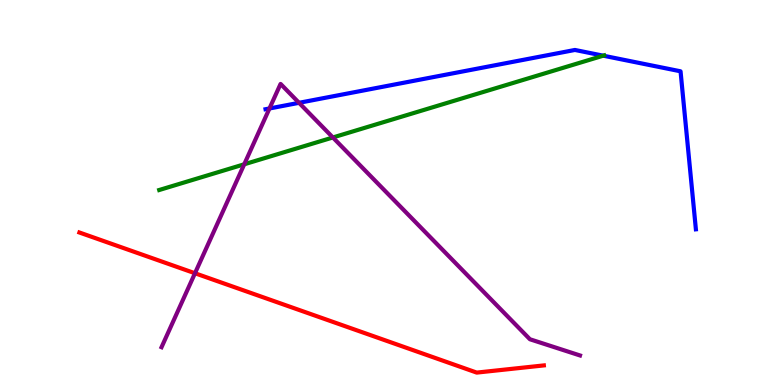[{'lines': ['blue', 'red'], 'intersections': []}, {'lines': ['green', 'red'], 'intersections': []}, {'lines': ['purple', 'red'], 'intersections': [{'x': 2.52, 'y': 2.9}]}, {'lines': ['blue', 'green'], 'intersections': [{'x': 7.78, 'y': 8.55}]}, {'lines': ['blue', 'purple'], 'intersections': [{'x': 3.48, 'y': 7.18}, {'x': 3.86, 'y': 7.33}]}, {'lines': ['green', 'purple'], 'intersections': [{'x': 3.15, 'y': 5.73}, {'x': 4.3, 'y': 6.43}]}]